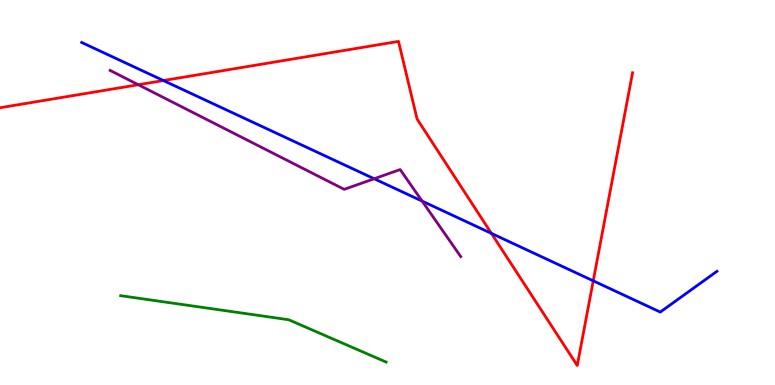[{'lines': ['blue', 'red'], 'intersections': [{'x': 2.11, 'y': 7.91}, {'x': 6.34, 'y': 3.94}, {'x': 7.65, 'y': 2.71}]}, {'lines': ['green', 'red'], 'intersections': []}, {'lines': ['purple', 'red'], 'intersections': [{'x': 1.78, 'y': 7.8}]}, {'lines': ['blue', 'green'], 'intersections': []}, {'lines': ['blue', 'purple'], 'intersections': [{'x': 4.83, 'y': 5.36}, {'x': 5.45, 'y': 4.78}]}, {'lines': ['green', 'purple'], 'intersections': []}]